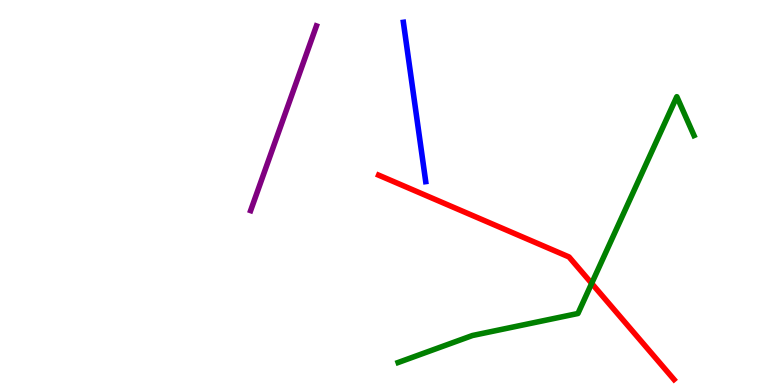[{'lines': ['blue', 'red'], 'intersections': []}, {'lines': ['green', 'red'], 'intersections': [{'x': 7.63, 'y': 2.64}]}, {'lines': ['purple', 'red'], 'intersections': []}, {'lines': ['blue', 'green'], 'intersections': []}, {'lines': ['blue', 'purple'], 'intersections': []}, {'lines': ['green', 'purple'], 'intersections': []}]